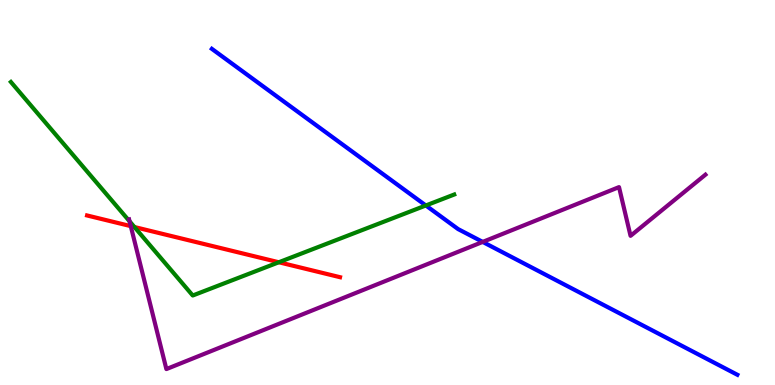[{'lines': ['blue', 'red'], 'intersections': []}, {'lines': ['green', 'red'], 'intersections': [{'x': 1.73, 'y': 4.1}, {'x': 3.6, 'y': 3.19}]}, {'lines': ['purple', 'red'], 'intersections': [{'x': 1.69, 'y': 4.13}]}, {'lines': ['blue', 'green'], 'intersections': [{'x': 5.49, 'y': 4.66}]}, {'lines': ['blue', 'purple'], 'intersections': [{'x': 6.23, 'y': 3.72}]}, {'lines': ['green', 'purple'], 'intersections': [{'x': 1.67, 'y': 4.25}]}]